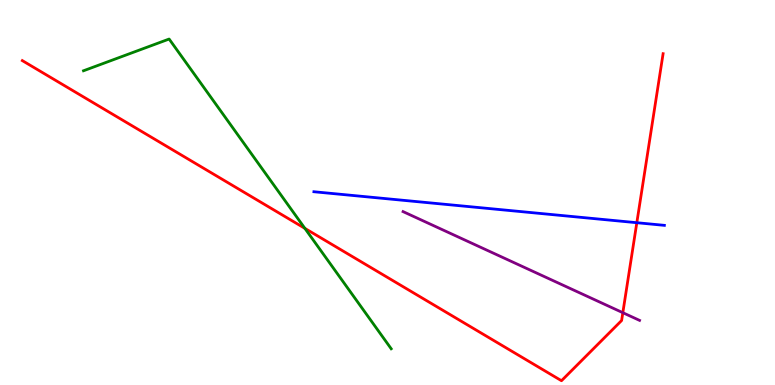[{'lines': ['blue', 'red'], 'intersections': [{'x': 8.22, 'y': 4.22}]}, {'lines': ['green', 'red'], 'intersections': [{'x': 3.93, 'y': 4.07}]}, {'lines': ['purple', 'red'], 'intersections': [{'x': 8.04, 'y': 1.88}]}, {'lines': ['blue', 'green'], 'intersections': []}, {'lines': ['blue', 'purple'], 'intersections': []}, {'lines': ['green', 'purple'], 'intersections': []}]